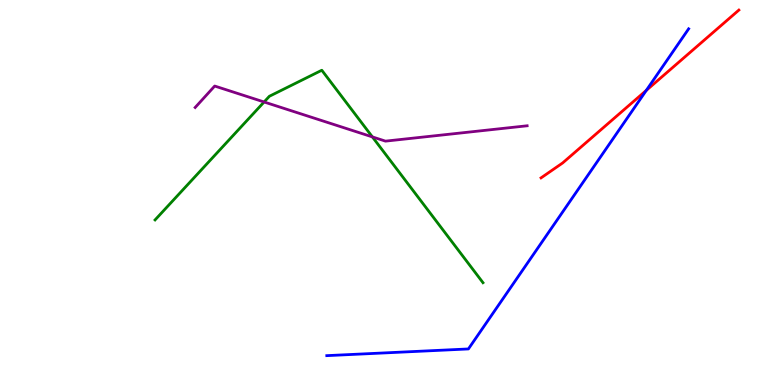[{'lines': ['blue', 'red'], 'intersections': [{'x': 8.34, 'y': 7.65}]}, {'lines': ['green', 'red'], 'intersections': []}, {'lines': ['purple', 'red'], 'intersections': []}, {'lines': ['blue', 'green'], 'intersections': []}, {'lines': ['blue', 'purple'], 'intersections': []}, {'lines': ['green', 'purple'], 'intersections': [{'x': 3.41, 'y': 7.35}, {'x': 4.8, 'y': 6.44}]}]